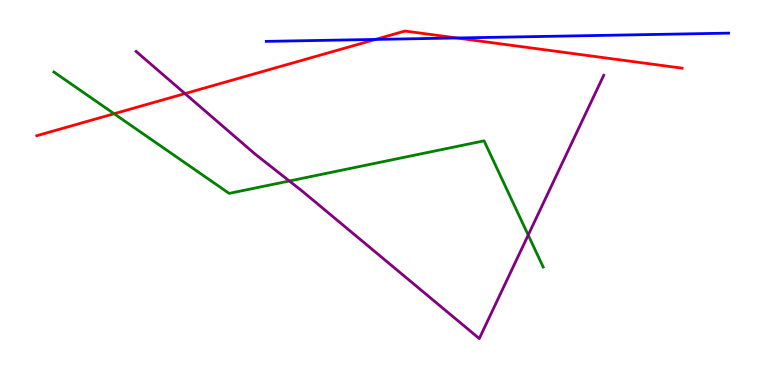[{'lines': ['blue', 'red'], 'intersections': [{'x': 4.84, 'y': 8.98}, {'x': 5.89, 'y': 9.01}]}, {'lines': ['green', 'red'], 'intersections': [{'x': 1.47, 'y': 7.05}]}, {'lines': ['purple', 'red'], 'intersections': [{'x': 2.39, 'y': 7.57}]}, {'lines': ['blue', 'green'], 'intersections': []}, {'lines': ['blue', 'purple'], 'intersections': []}, {'lines': ['green', 'purple'], 'intersections': [{'x': 3.73, 'y': 5.3}, {'x': 6.82, 'y': 3.89}]}]